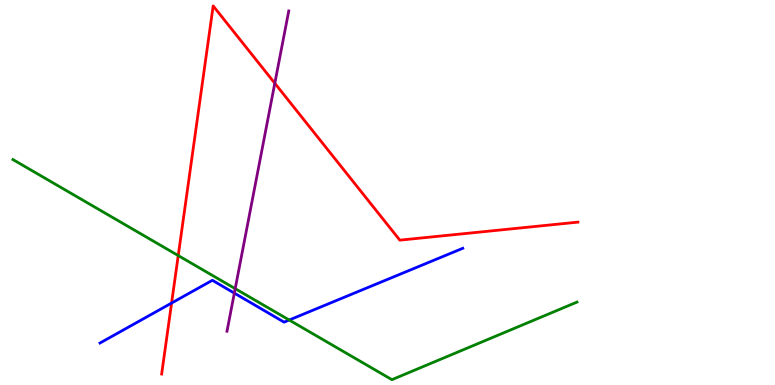[{'lines': ['blue', 'red'], 'intersections': [{'x': 2.21, 'y': 2.13}]}, {'lines': ['green', 'red'], 'intersections': [{'x': 2.3, 'y': 3.36}]}, {'lines': ['purple', 'red'], 'intersections': [{'x': 3.55, 'y': 7.84}]}, {'lines': ['blue', 'green'], 'intersections': [{'x': 3.73, 'y': 1.69}]}, {'lines': ['blue', 'purple'], 'intersections': [{'x': 3.02, 'y': 2.39}]}, {'lines': ['green', 'purple'], 'intersections': [{'x': 3.03, 'y': 2.5}]}]